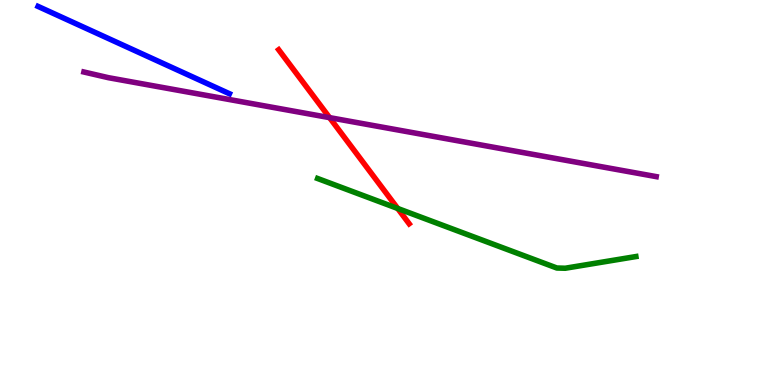[{'lines': ['blue', 'red'], 'intersections': []}, {'lines': ['green', 'red'], 'intersections': [{'x': 5.13, 'y': 4.59}]}, {'lines': ['purple', 'red'], 'intersections': [{'x': 4.25, 'y': 6.94}]}, {'lines': ['blue', 'green'], 'intersections': []}, {'lines': ['blue', 'purple'], 'intersections': []}, {'lines': ['green', 'purple'], 'intersections': []}]